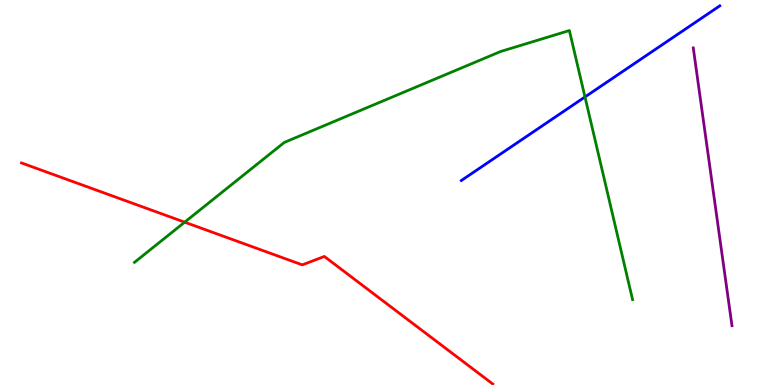[{'lines': ['blue', 'red'], 'intersections': []}, {'lines': ['green', 'red'], 'intersections': [{'x': 2.38, 'y': 4.23}]}, {'lines': ['purple', 'red'], 'intersections': []}, {'lines': ['blue', 'green'], 'intersections': [{'x': 7.55, 'y': 7.48}]}, {'lines': ['blue', 'purple'], 'intersections': []}, {'lines': ['green', 'purple'], 'intersections': []}]